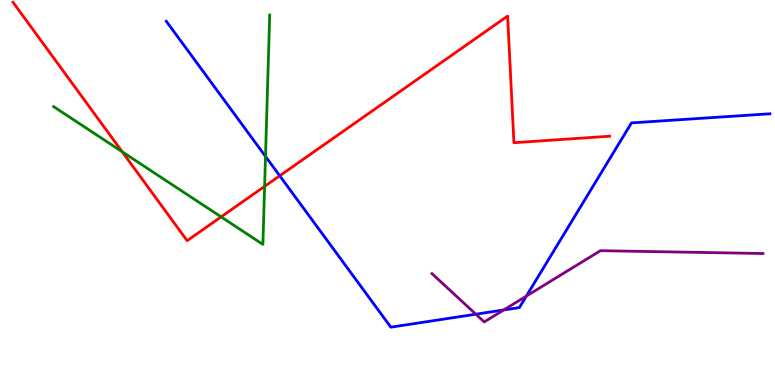[{'lines': ['blue', 'red'], 'intersections': [{'x': 3.61, 'y': 5.43}]}, {'lines': ['green', 'red'], 'intersections': [{'x': 1.58, 'y': 6.06}, {'x': 2.85, 'y': 4.37}, {'x': 3.41, 'y': 5.16}]}, {'lines': ['purple', 'red'], 'intersections': []}, {'lines': ['blue', 'green'], 'intersections': [{'x': 3.43, 'y': 5.94}]}, {'lines': ['blue', 'purple'], 'intersections': [{'x': 6.14, 'y': 1.84}, {'x': 6.5, 'y': 1.95}, {'x': 6.79, 'y': 2.31}]}, {'lines': ['green', 'purple'], 'intersections': []}]